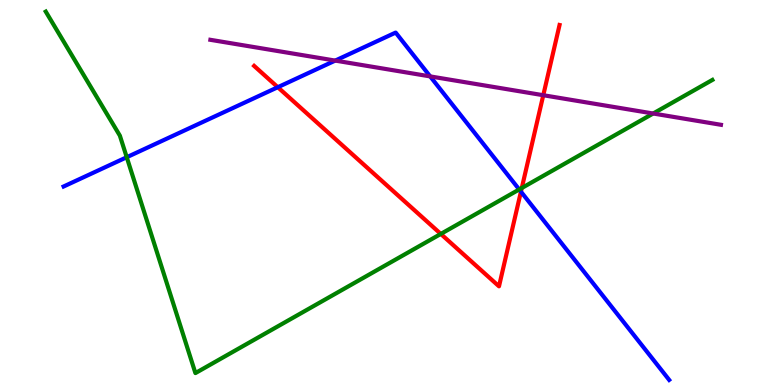[{'lines': ['blue', 'red'], 'intersections': [{'x': 3.58, 'y': 7.73}, {'x': 6.72, 'y': 5.02}]}, {'lines': ['green', 'red'], 'intersections': [{'x': 5.69, 'y': 3.92}, {'x': 6.73, 'y': 5.12}]}, {'lines': ['purple', 'red'], 'intersections': [{'x': 7.01, 'y': 7.53}]}, {'lines': ['blue', 'green'], 'intersections': [{'x': 1.64, 'y': 5.92}, {'x': 6.7, 'y': 5.08}]}, {'lines': ['blue', 'purple'], 'intersections': [{'x': 4.33, 'y': 8.43}, {'x': 5.55, 'y': 8.02}]}, {'lines': ['green', 'purple'], 'intersections': [{'x': 8.43, 'y': 7.05}]}]